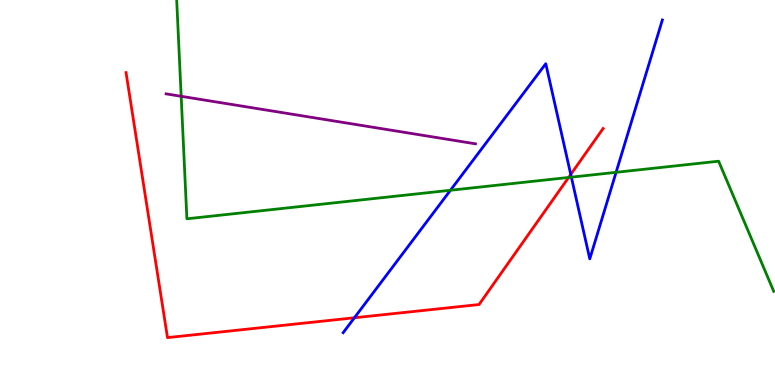[{'lines': ['blue', 'red'], 'intersections': [{'x': 4.57, 'y': 1.75}, {'x': 7.36, 'y': 5.47}]}, {'lines': ['green', 'red'], 'intersections': [{'x': 7.34, 'y': 5.39}]}, {'lines': ['purple', 'red'], 'intersections': []}, {'lines': ['blue', 'green'], 'intersections': [{'x': 5.81, 'y': 5.06}, {'x': 7.37, 'y': 5.4}, {'x': 7.95, 'y': 5.52}]}, {'lines': ['blue', 'purple'], 'intersections': []}, {'lines': ['green', 'purple'], 'intersections': [{'x': 2.34, 'y': 7.5}]}]